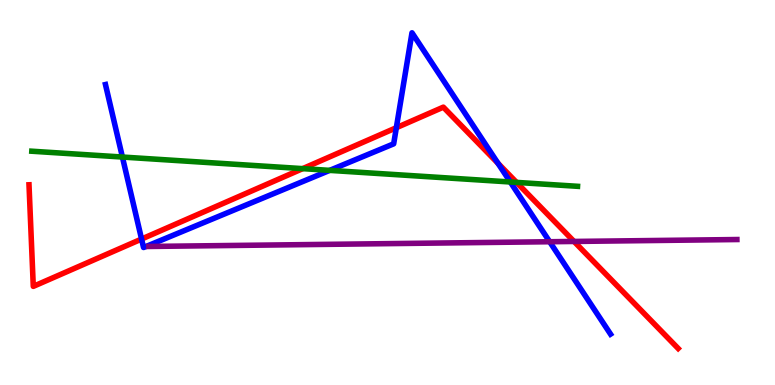[{'lines': ['blue', 'red'], 'intersections': [{'x': 1.83, 'y': 3.79}, {'x': 5.11, 'y': 6.68}, {'x': 6.43, 'y': 5.76}]}, {'lines': ['green', 'red'], 'intersections': [{'x': 3.91, 'y': 5.62}, {'x': 6.67, 'y': 5.26}]}, {'lines': ['purple', 'red'], 'intersections': [{'x': 7.41, 'y': 3.73}]}, {'lines': ['blue', 'green'], 'intersections': [{'x': 1.58, 'y': 5.92}, {'x': 4.25, 'y': 5.57}, {'x': 6.58, 'y': 5.27}]}, {'lines': ['blue', 'purple'], 'intersections': [{'x': 7.09, 'y': 3.72}]}, {'lines': ['green', 'purple'], 'intersections': []}]